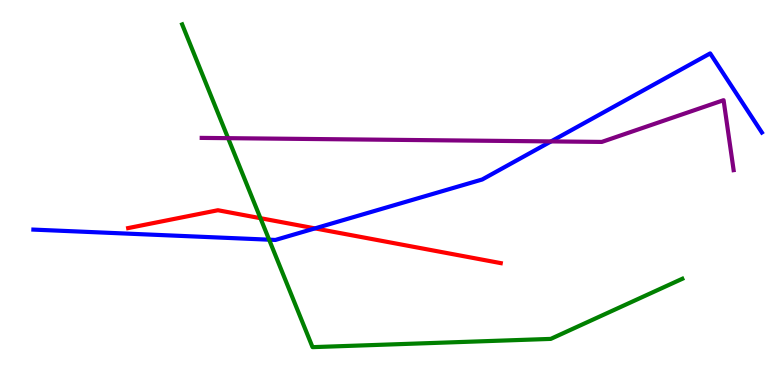[{'lines': ['blue', 'red'], 'intersections': [{'x': 4.06, 'y': 4.07}]}, {'lines': ['green', 'red'], 'intersections': [{'x': 3.36, 'y': 4.33}]}, {'lines': ['purple', 'red'], 'intersections': []}, {'lines': ['blue', 'green'], 'intersections': [{'x': 3.47, 'y': 3.77}]}, {'lines': ['blue', 'purple'], 'intersections': [{'x': 7.11, 'y': 6.33}]}, {'lines': ['green', 'purple'], 'intersections': [{'x': 2.94, 'y': 6.41}]}]